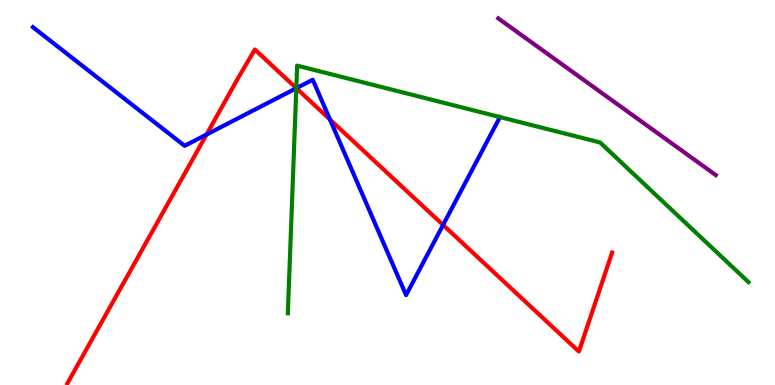[{'lines': ['blue', 'red'], 'intersections': [{'x': 2.66, 'y': 6.51}, {'x': 3.82, 'y': 7.71}, {'x': 4.26, 'y': 6.9}, {'x': 5.72, 'y': 4.16}]}, {'lines': ['green', 'red'], 'intersections': [{'x': 3.82, 'y': 7.71}]}, {'lines': ['purple', 'red'], 'intersections': []}, {'lines': ['blue', 'green'], 'intersections': [{'x': 3.82, 'y': 7.71}, {'x': 6.45, 'y': 6.96}]}, {'lines': ['blue', 'purple'], 'intersections': []}, {'lines': ['green', 'purple'], 'intersections': []}]